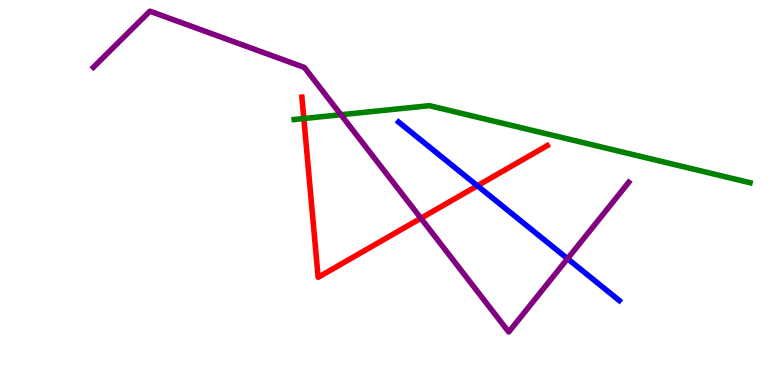[{'lines': ['blue', 'red'], 'intersections': [{'x': 6.16, 'y': 5.18}]}, {'lines': ['green', 'red'], 'intersections': [{'x': 3.92, 'y': 6.92}]}, {'lines': ['purple', 'red'], 'intersections': [{'x': 5.43, 'y': 4.33}]}, {'lines': ['blue', 'green'], 'intersections': []}, {'lines': ['blue', 'purple'], 'intersections': [{'x': 7.32, 'y': 3.28}]}, {'lines': ['green', 'purple'], 'intersections': [{'x': 4.4, 'y': 7.02}]}]